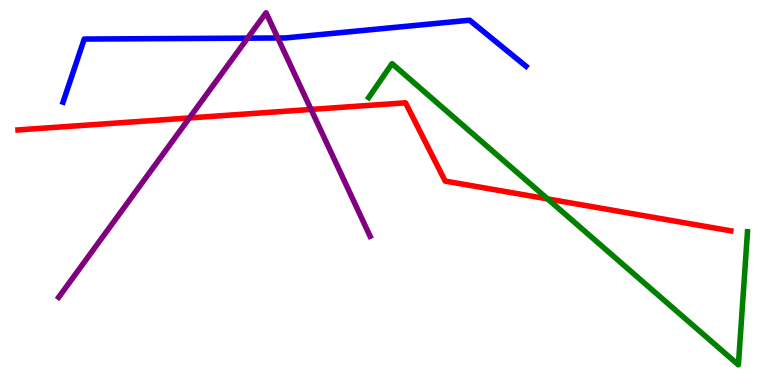[{'lines': ['blue', 'red'], 'intersections': []}, {'lines': ['green', 'red'], 'intersections': [{'x': 7.07, 'y': 4.83}]}, {'lines': ['purple', 'red'], 'intersections': [{'x': 2.44, 'y': 6.94}, {'x': 4.01, 'y': 7.16}]}, {'lines': ['blue', 'green'], 'intersections': []}, {'lines': ['blue', 'purple'], 'intersections': [{'x': 3.19, 'y': 9.01}, {'x': 3.58, 'y': 9.01}]}, {'lines': ['green', 'purple'], 'intersections': []}]